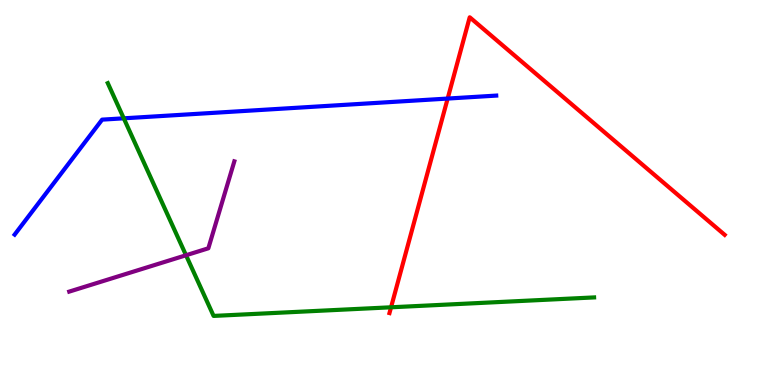[{'lines': ['blue', 'red'], 'intersections': [{'x': 5.78, 'y': 7.44}]}, {'lines': ['green', 'red'], 'intersections': [{'x': 5.05, 'y': 2.02}]}, {'lines': ['purple', 'red'], 'intersections': []}, {'lines': ['blue', 'green'], 'intersections': [{'x': 1.6, 'y': 6.93}]}, {'lines': ['blue', 'purple'], 'intersections': []}, {'lines': ['green', 'purple'], 'intersections': [{'x': 2.4, 'y': 3.37}]}]